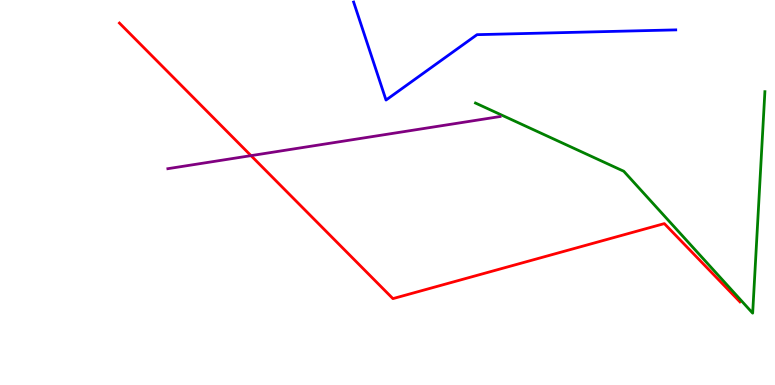[{'lines': ['blue', 'red'], 'intersections': []}, {'lines': ['green', 'red'], 'intersections': []}, {'lines': ['purple', 'red'], 'intersections': [{'x': 3.24, 'y': 5.96}]}, {'lines': ['blue', 'green'], 'intersections': []}, {'lines': ['blue', 'purple'], 'intersections': []}, {'lines': ['green', 'purple'], 'intersections': []}]